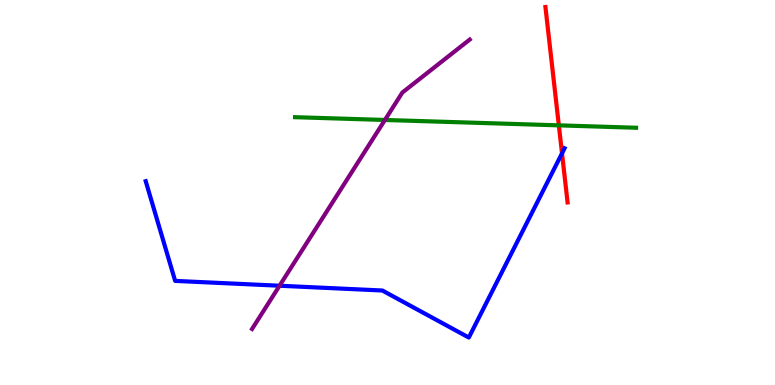[{'lines': ['blue', 'red'], 'intersections': [{'x': 7.25, 'y': 6.02}]}, {'lines': ['green', 'red'], 'intersections': [{'x': 7.21, 'y': 6.74}]}, {'lines': ['purple', 'red'], 'intersections': []}, {'lines': ['blue', 'green'], 'intersections': []}, {'lines': ['blue', 'purple'], 'intersections': [{'x': 3.61, 'y': 2.58}]}, {'lines': ['green', 'purple'], 'intersections': [{'x': 4.97, 'y': 6.88}]}]